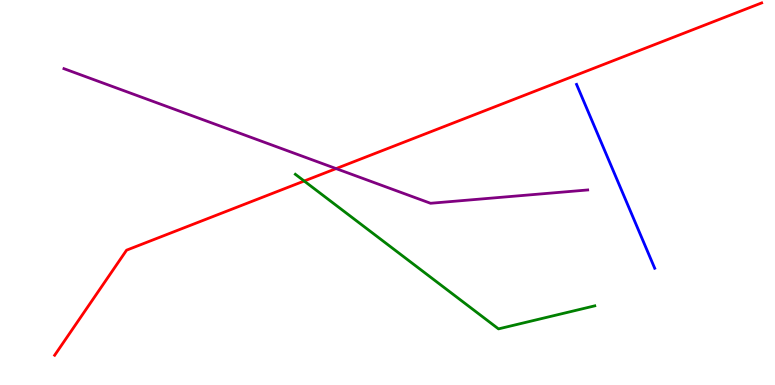[{'lines': ['blue', 'red'], 'intersections': []}, {'lines': ['green', 'red'], 'intersections': [{'x': 3.93, 'y': 5.3}]}, {'lines': ['purple', 'red'], 'intersections': [{'x': 4.34, 'y': 5.62}]}, {'lines': ['blue', 'green'], 'intersections': []}, {'lines': ['blue', 'purple'], 'intersections': []}, {'lines': ['green', 'purple'], 'intersections': []}]